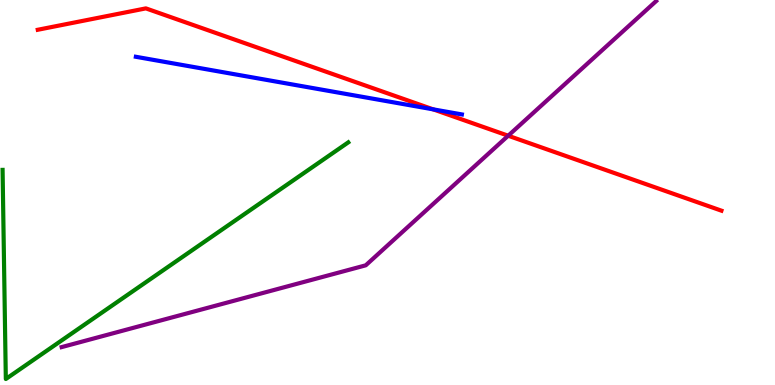[{'lines': ['blue', 'red'], 'intersections': [{'x': 5.59, 'y': 7.16}]}, {'lines': ['green', 'red'], 'intersections': []}, {'lines': ['purple', 'red'], 'intersections': [{'x': 6.56, 'y': 6.47}]}, {'lines': ['blue', 'green'], 'intersections': []}, {'lines': ['blue', 'purple'], 'intersections': []}, {'lines': ['green', 'purple'], 'intersections': []}]